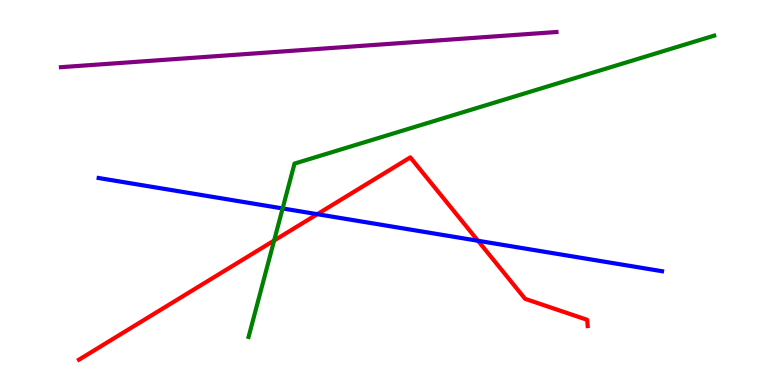[{'lines': ['blue', 'red'], 'intersections': [{'x': 4.09, 'y': 4.44}, {'x': 6.17, 'y': 3.75}]}, {'lines': ['green', 'red'], 'intersections': [{'x': 3.54, 'y': 3.75}]}, {'lines': ['purple', 'red'], 'intersections': []}, {'lines': ['blue', 'green'], 'intersections': [{'x': 3.65, 'y': 4.59}]}, {'lines': ['blue', 'purple'], 'intersections': []}, {'lines': ['green', 'purple'], 'intersections': []}]